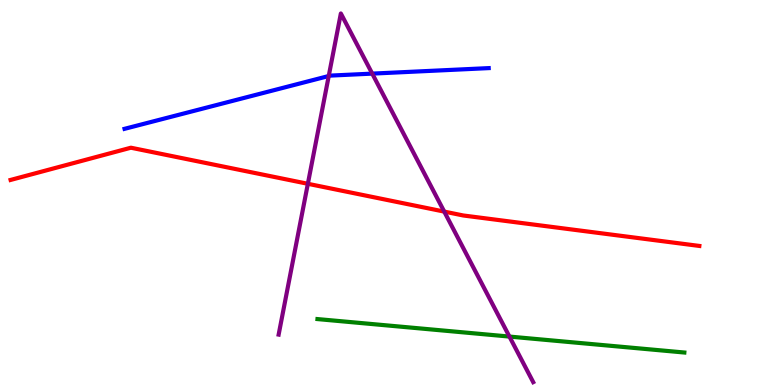[{'lines': ['blue', 'red'], 'intersections': []}, {'lines': ['green', 'red'], 'intersections': []}, {'lines': ['purple', 'red'], 'intersections': [{'x': 3.97, 'y': 5.23}, {'x': 5.73, 'y': 4.5}]}, {'lines': ['blue', 'green'], 'intersections': []}, {'lines': ['blue', 'purple'], 'intersections': [{'x': 4.24, 'y': 8.03}, {'x': 4.8, 'y': 8.09}]}, {'lines': ['green', 'purple'], 'intersections': [{'x': 6.57, 'y': 1.26}]}]